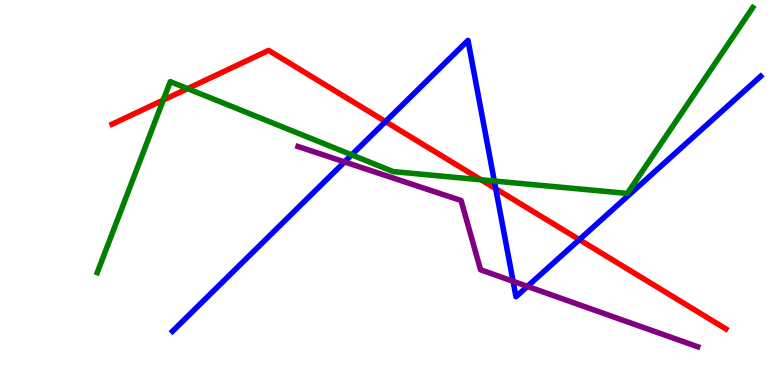[{'lines': ['blue', 'red'], 'intersections': [{'x': 4.97, 'y': 6.84}, {'x': 6.4, 'y': 5.1}, {'x': 7.48, 'y': 3.78}]}, {'lines': ['green', 'red'], 'intersections': [{'x': 2.11, 'y': 7.4}, {'x': 2.42, 'y': 7.7}, {'x': 6.21, 'y': 5.33}]}, {'lines': ['purple', 'red'], 'intersections': []}, {'lines': ['blue', 'green'], 'intersections': [{'x': 4.54, 'y': 5.98}, {'x': 6.38, 'y': 5.3}]}, {'lines': ['blue', 'purple'], 'intersections': [{'x': 4.45, 'y': 5.79}, {'x': 6.62, 'y': 2.69}, {'x': 6.81, 'y': 2.56}]}, {'lines': ['green', 'purple'], 'intersections': []}]